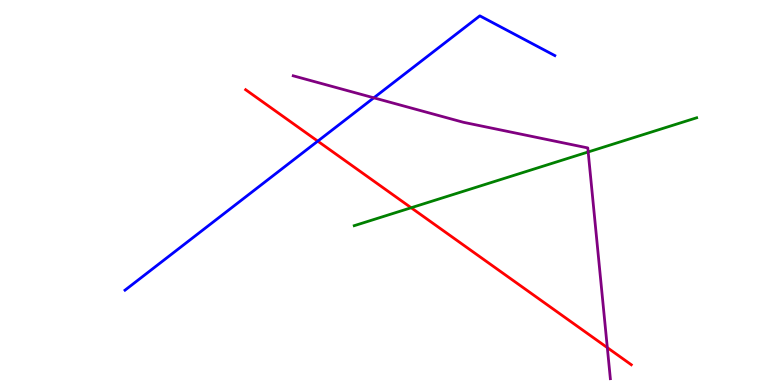[{'lines': ['blue', 'red'], 'intersections': [{'x': 4.1, 'y': 6.33}]}, {'lines': ['green', 'red'], 'intersections': [{'x': 5.31, 'y': 4.6}]}, {'lines': ['purple', 'red'], 'intersections': [{'x': 7.84, 'y': 0.97}]}, {'lines': ['blue', 'green'], 'intersections': []}, {'lines': ['blue', 'purple'], 'intersections': [{'x': 4.82, 'y': 7.46}]}, {'lines': ['green', 'purple'], 'intersections': [{'x': 7.59, 'y': 6.05}]}]